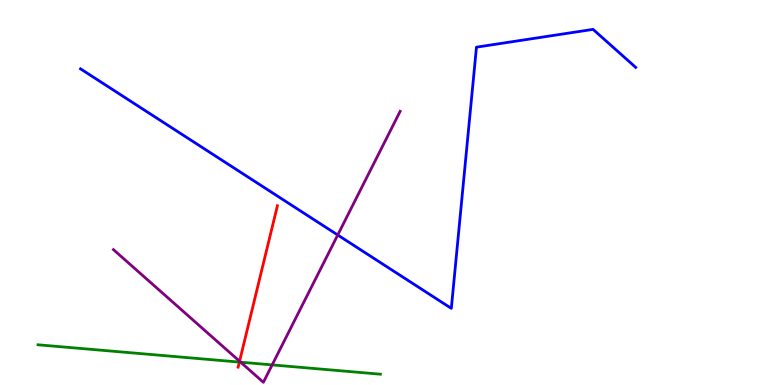[{'lines': ['blue', 'red'], 'intersections': []}, {'lines': ['green', 'red'], 'intersections': [{'x': 3.09, 'y': 0.595}]}, {'lines': ['purple', 'red'], 'intersections': [{'x': 3.09, 'y': 0.617}]}, {'lines': ['blue', 'green'], 'intersections': []}, {'lines': ['blue', 'purple'], 'intersections': [{'x': 4.36, 'y': 3.9}]}, {'lines': ['green', 'purple'], 'intersections': [{'x': 3.11, 'y': 0.592}, {'x': 3.51, 'y': 0.522}]}]